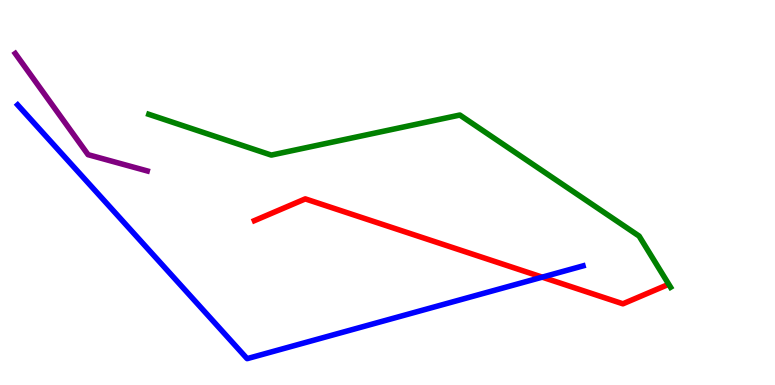[{'lines': ['blue', 'red'], 'intersections': [{'x': 7.0, 'y': 2.8}]}, {'lines': ['green', 'red'], 'intersections': []}, {'lines': ['purple', 'red'], 'intersections': []}, {'lines': ['blue', 'green'], 'intersections': []}, {'lines': ['blue', 'purple'], 'intersections': []}, {'lines': ['green', 'purple'], 'intersections': []}]